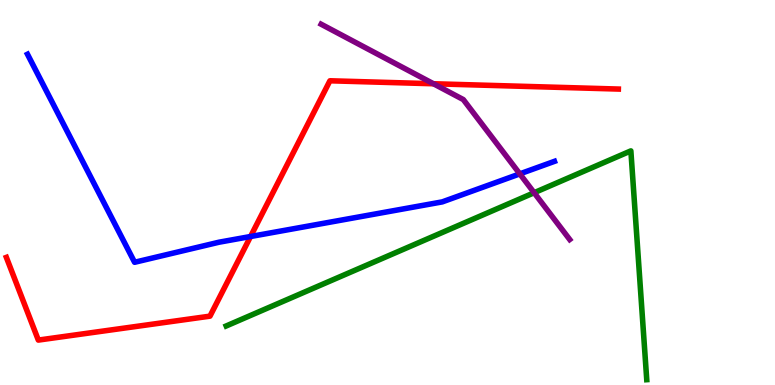[{'lines': ['blue', 'red'], 'intersections': [{'x': 3.23, 'y': 3.86}]}, {'lines': ['green', 'red'], 'intersections': []}, {'lines': ['purple', 'red'], 'intersections': [{'x': 5.59, 'y': 7.82}]}, {'lines': ['blue', 'green'], 'intersections': []}, {'lines': ['blue', 'purple'], 'intersections': [{'x': 6.71, 'y': 5.48}]}, {'lines': ['green', 'purple'], 'intersections': [{'x': 6.89, 'y': 4.99}]}]